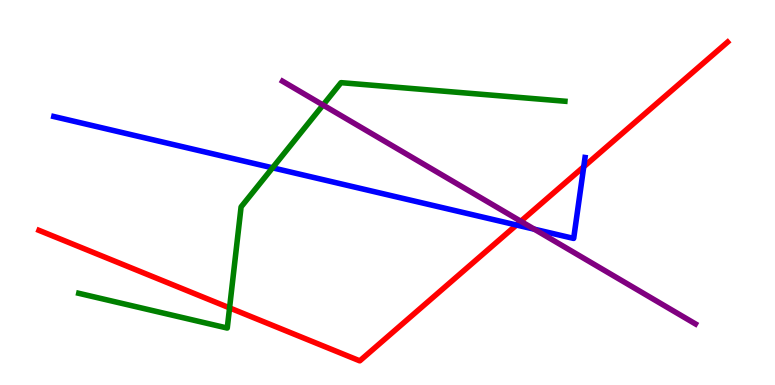[{'lines': ['blue', 'red'], 'intersections': [{'x': 6.66, 'y': 4.16}, {'x': 7.53, 'y': 5.67}]}, {'lines': ['green', 'red'], 'intersections': [{'x': 2.96, 'y': 2.0}]}, {'lines': ['purple', 'red'], 'intersections': [{'x': 6.72, 'y': 4.25}]}, {'lines': ['blue', 'green'], 'intersections': [{'x': 3.52, 'y': 5.64}]}, {'lines': ['blue', 'purple'], 'intersections': [{'x': 6.89, 'y': 4.05}]}, {'lines': ['green', 'purple'], 'intersections': [{'x': 4.17, 'y': 7.27}]}]